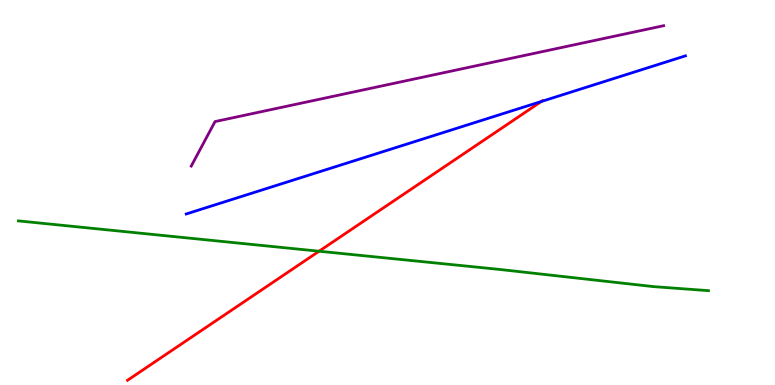[{'lines': ['blue', 'red'], 'intersections': [{'x': 6.98, 'y': 7.36}]}, {'lines': ['green', 'red'], 'intersections': [{'x': 4.12, 'y': 3.47}]}, {'lines': ['purple', 'red'], 'intersections': []}, {'lines': ['blue', 'green'], 'intersections': []}, {'lines': ['blue', 'purple'], 'intersections': []}, {'lines': ['green', 'purple'], 'intersections': []}]